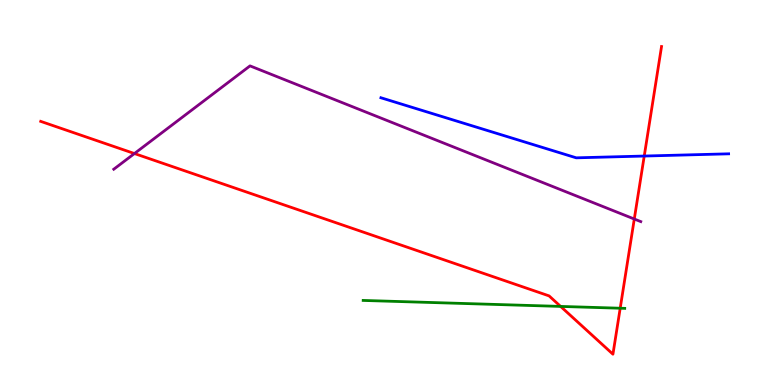[{'lines': ['blue', 'red'], 'intersections': [{'x': 8.31, 'y': 5.95}]}, {'lines': ['green', 'red'], 'intersections': [{'x': 7.23, 'y': 2.04}, {'x': 8.0, 'y': 1.99}]}, {'lines': ['purple', 'red'], 'intersections': [{'x': 1.73, 'y': 6.01}, {'x': 8.18, 'y': 4.31}]}, {'lines': ['blue', 'green'], 'intersections': []}, {'lines': ['blue', 'purple'], 'intersections': []}, {'lines': ['green', 'purple'], 'intersections': []}]